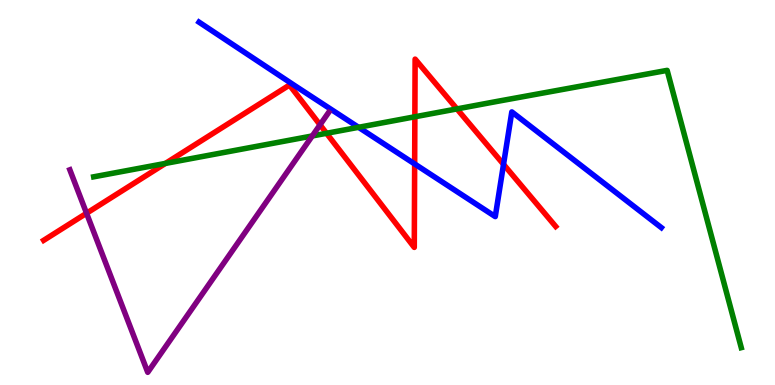[{'lines': ['blue', 'red'], 'intersections': [{'x': 5.35, 'y': 5.74}, {'x': 6.5, 'y': 5.73}]}, {'lines': ['green', 'red'], 'intersections': [{'x': 2.13, 'y': 5.76}, {'x': 4.21, 'y': 6.54}, {'x': 5.35, 'y': 6.97}, {'x': 5.9, 'y': 7.17}]}, {'lines': ['purple', 'red'], 'intersections': [{'x': 1.12, 'y': 4.46}, {'x': 4.13, 'y': 6.76}]}, {'lines': ['blue', 'green'], 'intersections': [{'x': 4.63, 'y': 6.69}]}, {'lines': ['blue', 'purple'], 'intersections': []}, {'lines': ['green', 'purple'], 'intersections': [{'x': 4.03, 'y': 6.47}]}]